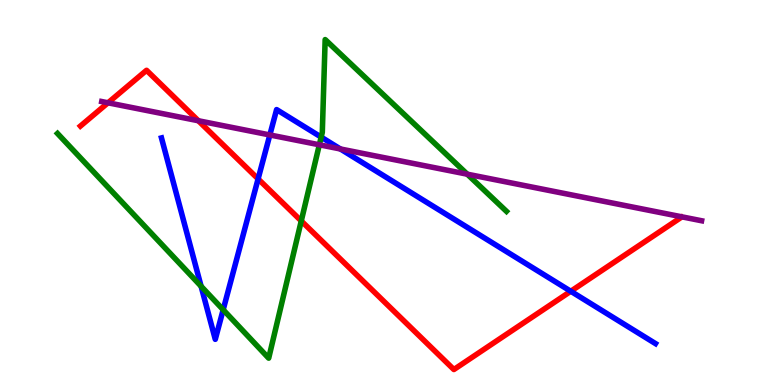[{'lines': ['blue', 'red'], 'intersections': [{'x': 3.33, 'y': 5.35}, {'x': 7.36, 'y': 2.43}]}, {'lines': ['green', 'red'], 'intersections': [{'x': 3.89, 'y': 4.26}]}, {'lines': ['purple', 'red'], 'intersections': [{'x': 1.39, 'y': 7.33}, {'x': 2.56, 'y': 6.86}]}, {'lines': ['blue', 'green'], 'intersections': [{'x': 2.59, 'y': 2.56}, {'x': 2.88, 'y': 1.95}, {'x': 4.14, 'y': 6.44}]}, {'lines': ['blue', 'purple'], 'intersections': [{'x': 3.48, 'y': 6.49}, {'x': 4.39, 'y': 6.13}]}, {'lines': ['green', 'purple'], 'intersections': [{'x': 4.12, 'y': 6.24}, {'x': 6.03, 'y': 5.48}]}]